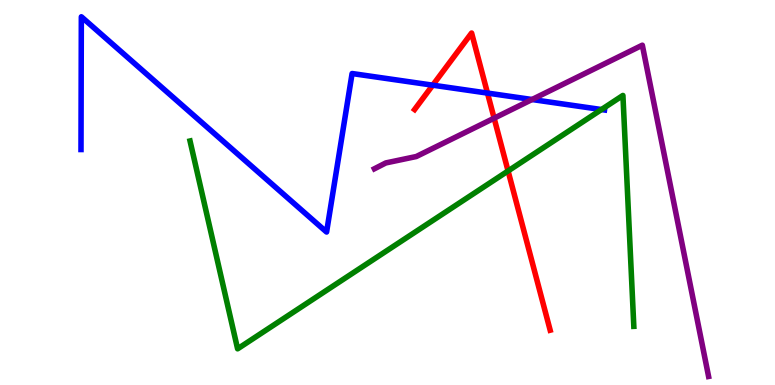[{'lines': ['blue', 'red'], 'intersections': [{'x': 5.58, 'y': 7.79}, {'x': 6.29, 'y': 7.58}]}, {'lines': ['green', 'red'], 'intersections': [{'x': 6.56, 'y': 5.56}]}, {'lines': ['purple', 'red'], 'intersections': [{'x': 6.38, 'y': 6.93}]}, {'lines': ['blue', 'green'], 'intersections': [{'x': 7.76, 'y': 7.15}]}, {'lines': ['blue', 'purple'], 'intersections': [{'x': 6.86, 'y': 7.42}]}, {'lines': ['green', 'purple'], 'intersections': []}]